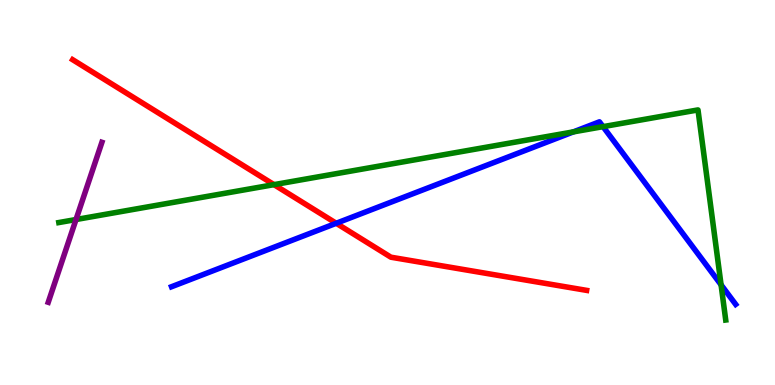[{'lines': ['blue', 'red'], 'intersections': [{'x': 4.34, 'y': 4.2}]}, {'lines': ['green', 'red'], 'intersections': [{'x': 3.54, 'y': 5.2}]}, {'lines': ['purple', 'red'], 'intersections': []}, {'lines': ['blue', 'green'], 'intersections': [{'x': 7.4, 'y': 6.57}, {'x': 7.78, 'y': 6.71}, {'x': 9.3, 'y': 2.6}]}, {'lines': ['blue', 'purple'], 'intersections': []}, {'lines': ['green', 'purple'], 'intersections': [{'x': 0.981, 'y': 4.3}]}]